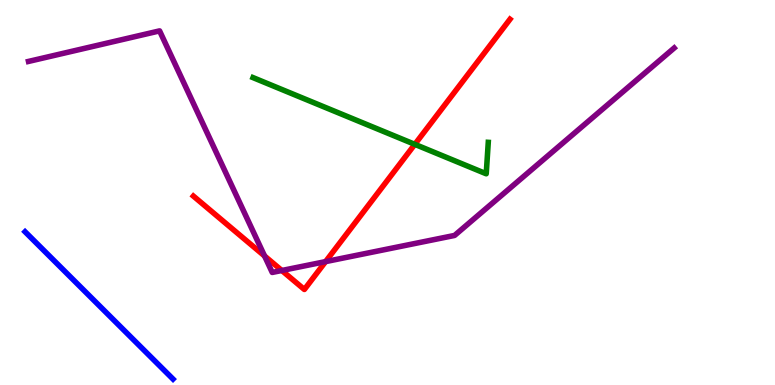[{'lines': ['blue', 'red'], 'intersections': []}, {'lines': ['green', 'red'], 'intersections': [{'x': 5.35, 'y': 6.25}]}, {'lines': ['purple', 'red'], 'intersections': [{'x': 3.41, 'y': 3.35}, {'x': 3.64, 'y': 2.97}, {'x': 4.2, 'y': 3.2}]}, {'lines': ['blue', 'green'], 'intersections': []}, {'lines': ['blue', 'purple'], 'intersections': []}, {'lines': ['green', 'purple'], 'intersections': []}]